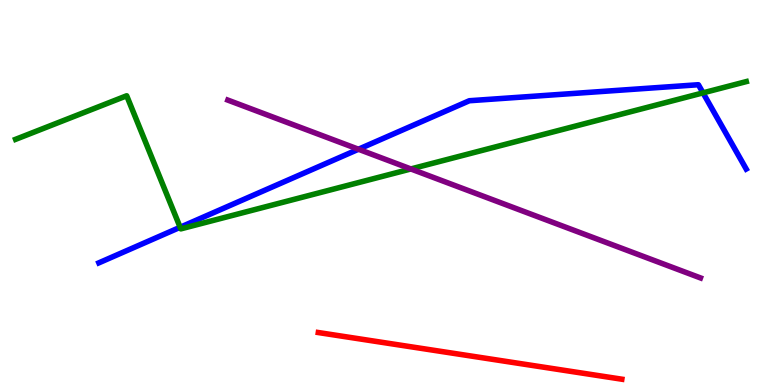[{'lines': ['blue', 'red'], 'intersections': []}, {'lines': ['green', 'red'], 'intersections': []}, {'lines': ['purple', 'red'], 'intersections': []}, {'lines': ['blue', 'green'], 'intersections': [{'x': 2.32, 'y': 4.1}, {'x': 9.07, 'y': 7.59}]}, {'lines': ['blue', 'purple'], 'intersections': [{'x': 4.63, 'y': 6.12}]}, {'lines': ['green', 'purple'], 'intersections': [{'x': 5.3, 'y': 5.61}]}]